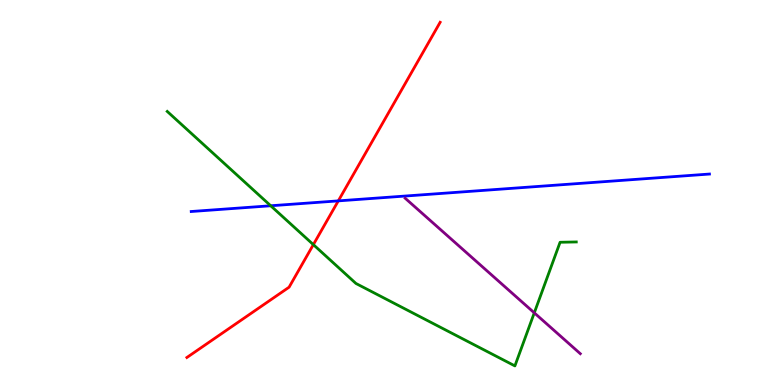[{'lines': ['blue', 'red'], 'intersections': [{'x': 4.37, 'y': 4.78}]}, {'lines': ['green', 'red'], 'intersections': [{'x': 4.04, 'y': 3.65}]}, {'lines': ['purple', 'red'], 'intersections': []}, {'lines': ['blue', 'green'], 'intersections': [{'x': 3.49, 'y': 4.66}]}, {'lines': ['blue', 'purple'], 'intersections': []}, {'lines': ['green', 'purple'], 'intersections': [{'x': 6.89, 'y': 1.87}]}]